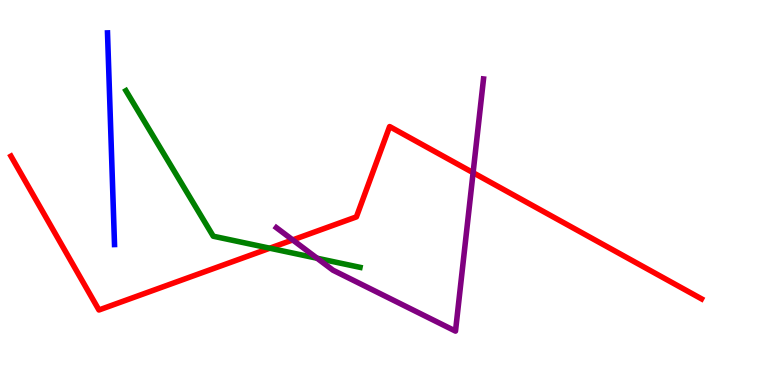[{'lines': ['blue', 'red'], 'intersections': []}, {'lines': ['green', 'red'], 'intersections': [{'x': 3.48, 'y': 3.55}]}, {'lines': ['purple', 'red'], 'intersections': [{'x': 3.78, 'y': 3.77}, {'x': 6.1, 'y': 5.51}]}, {'lines': ['blue', 'green'], 'intersections': []}, {'lines': ['blue', 'purple'], 'intersections': []}, {'lines': ['green', 'purple'], 'intersections': [{'x': 4.09, 'y': 3.29}]}]